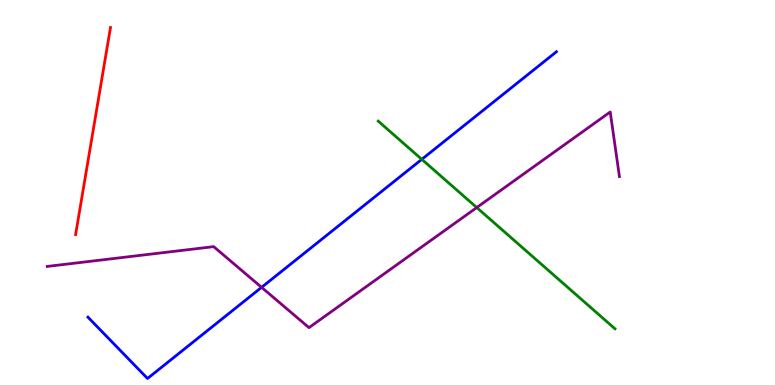[{'lines': ['blue', 'red'], 'intersections': []}, {'lines': ['green', 'red'], 'intersections': []}, {'lines': ['purple', 'red'], 'intersections': []}, {'lines': ['blue', 'green'], 'intersections': [{'x': 5.44, 'y': 5.86}]}, {'lines': ['blue', 'purple'], 'intersections': [{'x': 3.38, 'y': 2.54}]}, {'lines': ['green', 'purple'], 'intersections': [{'x': 6.15, 'y': 4.61}]}]